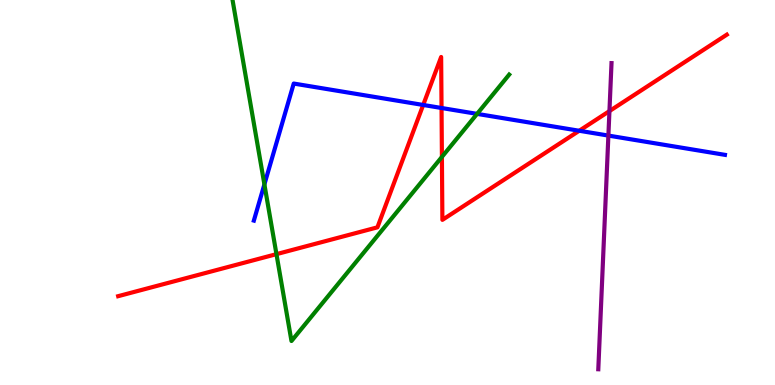[{'lines': ['blue', 'red'], 'intersections': [{'x': 5.46, 'y': 7.27}, {'x': 5.7, 'y': 7.19}, {'x': 7.47, 'y': 6.6}]}, {'lines': ['green', 'red'], 'intersections': [{'x': 3.57, 'y': 3.4}, {'x': 5.7, 'y': 5.92}]}, {'lines': ['purple', 'red'], 'intersections': [{'x': 7.86, 'y': 7.11}]}, {'lines': ['blue', 'green'], 'intersections': [{'x': 3.41, 'y': 5.21}, {'x': 6.16, 'y': 7.04}]}, {'lines': ['blue', 'purple'], 'intersections': [{'x': 7.85, 'y': 6.48}]}, {'lines': ['green', 'purple'], 'intersections': []}]